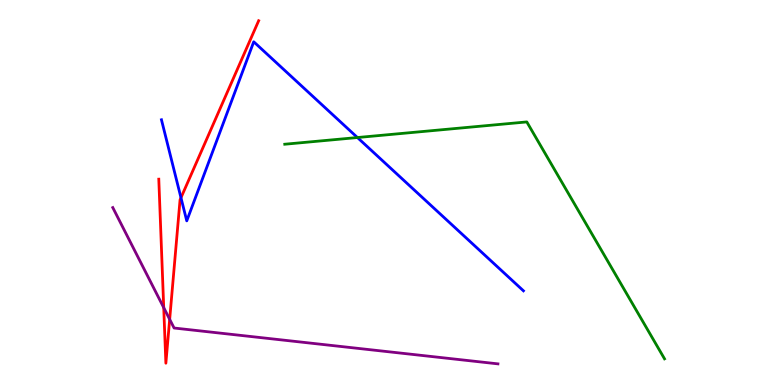[{'lines': ['blue', 'red'], 'intersections': [{'x': 2.34, 'y': 4.86}]}, {'lines': ['green', 'red'], 'intersections': []}, {'lines': ['purple', 'red'], 'intersections': [{'x': 2.11, 'y': 2.01}, {'x': 2.19, 'y': 1.71}]}, {'lines': ['blue', 'green'], 'intersections': [{'x': 4.61, 'y': 6.43}]}, {'lines': ['blue', 'purple'], 'intersections': []}, {'lines': ['green', 'purple'], 'intersections': []}]